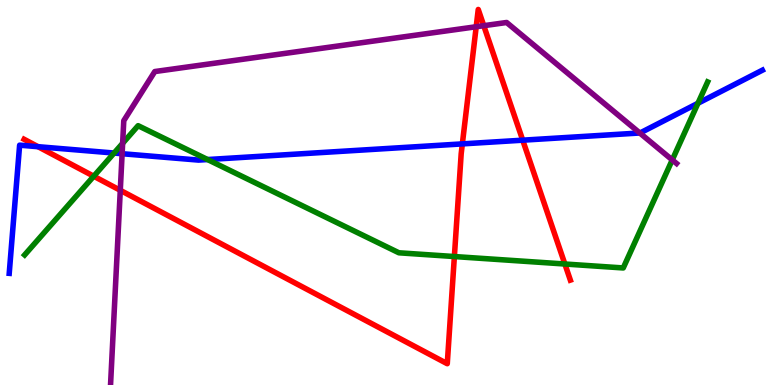[{'lines': ['blue', 'red'], 'intersections': [{'x': 0.491, 'y': 6.19}, {'x': 5.97, 'y': 6.26}, {'x': 6.74, 'y': 6.36}]}, {'lines': ['green', 'red'], 'intersections': [{'x': 1.21, 'y': 5.42}, {'x': 5.86, 'y': 3.34}, {'x': 7.29, 'y': 3.14}]}, {'lines': ['purple', 'red'], 'intersections': [{'x': 1.55, 'y': 5.06}, {'x': 6.14, 'y': 9.31}, {'x': 6.24, 'y': 9.33}]}, {'lines': ['blue', 'green'], 'intersections': [{'x': 1.47, 'y': 6.02}, {'x': 2.68, 'y': 5.86}, {'x': 9.01, 'y': 7.32}]}, {'lines': ['blue', 'purple'], 'intersections': [{'x': 1.58, 'y': 6.01}, {'x': 8.26, 'y': 6.55}]}, {'lines': ['green', 'purple'], 'intersections': [{'x': 1.58, 'y': 6.28}, {'x': 8.67, 'y': 5.85}]}]